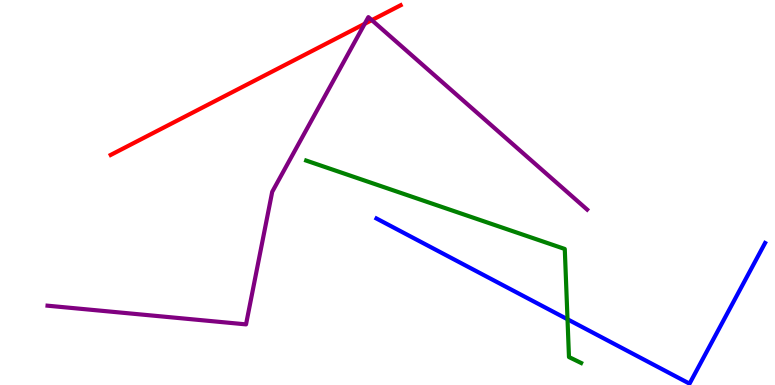[{'lines': ['blue', 'red'], 'intersections': []}, {'lines': ['green', 'red'], 'intersections': []}, {'lines': ['purple', 'red'], 'intersections': [{'x': 4.71, 'y': 9.38}, {'x': 4.8, 'y': 9.48}]}, {'lines': ['blue', 'green'], 'intersections': [{'x': 7.32, 'y': 1.71}]}, {'lines': ['blue', 'purple'], 'intersections': []}, {'lines': ['green', 'purple'], 'intersections': []}]